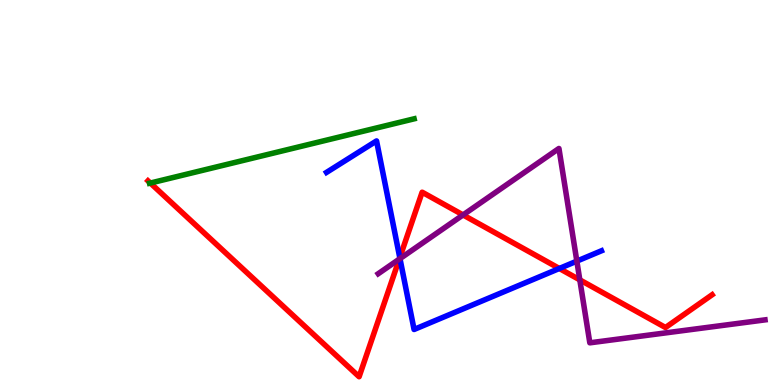[{'lines': ['blue', 'red'], 'intersections': [{'x': 5.16, 'y': 3.31}, {'x': 7.22, 'y': 3.03}]}, {'lines': ['green', 'red'], 'intersections': [{'x': 1.94, 'y': 5.25}]}, {'lines': ['purple', 'red'], 'intersections': [{'x': 5.15, 'y': 3.27}, {'x': 5.97, 'y': 4.42}, {'x': 7.48, 'y': 2.73}]}, {'lines': ['blue', 'green'], 'intersections': []}, {'lines': ['blue', 'purple'], 'intersections': [{'x': 5.16, 'y': 3.28}, {'x': 7.44, 'y': 3.22}]}, {'lines': ['green', 'purple'], 'intersections': []}]